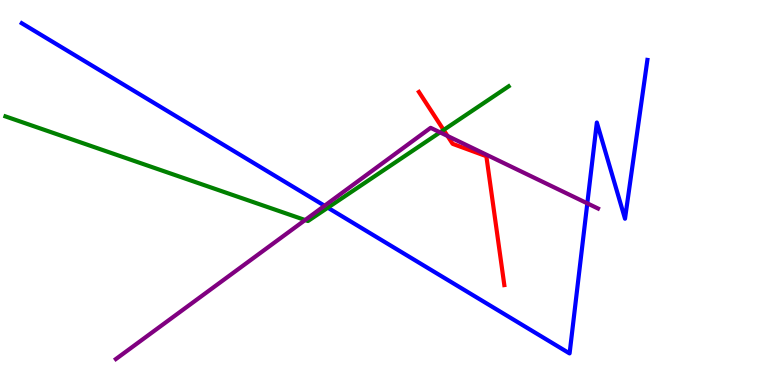[{'lines': ['blue', 'red'], 'intersections': []}, {'lines': ['green', 'red'], 'intersections': [{'x': 5.72, 'y': 6.62}]}, {'lines': ['purple', 'red'], 'intersections': [{'x': 5.77, 'y': 6.47}]}, {'lines': ['blue', 'green'], 'intersections': [{'x': 4.23, 'y': 4.61}]}, {'lines': ['blue', 'purple'], 'intersections': [{'x': 4.19, 'y': 4.66}, {'x': 7.58, 'y': 4.72}]}, {'lines': ['green', 'purple'], 'intersections': [{'x': 3.94, 'y': 4.28}, {'x': 5.68, 'y': 6.56}]}]